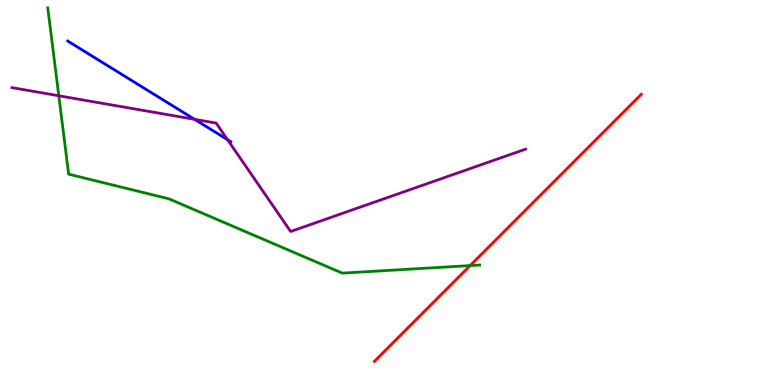[{'lines': ['blue', 'red'], 'intersections': []}, {'lines': ['green', 'red'], 'intersections': [{'x': 6.07, 'y': 3.1}]}, {'lines': ['purple', 'red'], 'intersections': []}, {'lines': ['blue', 'green'], 'intersections': []}, {'lines': ['blue', 'purple'], 'intersections': [{'x': 2.51, 'y': 6.9}, {'x': 2.94, 'y': 6.37}]}, {'lines': ['green', 'purple'], 'intersections': [{'x': 0.759, 'y': 7.51}]}]